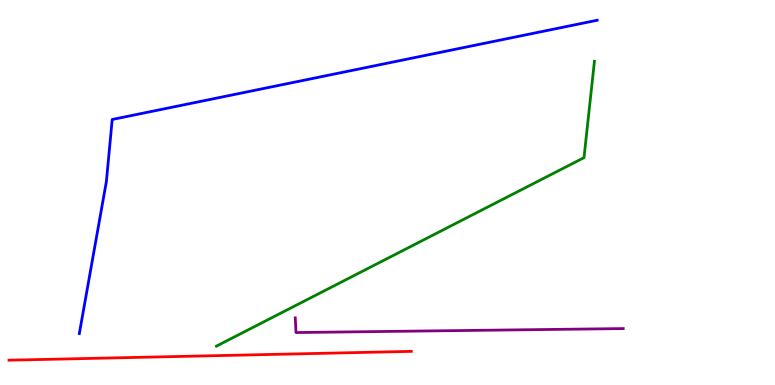[{'lines': ['blue', 'red'], 'intersections': []}, {'lines': ['green', 'red'], 'intersections': []}, {'lines': ['purple', 'red'], 'intersections': []}, {'lines': ['blue', 'green'], 'intersections': []}, {'lines': ['blue', 'purple'], 'intersections': []}, {'lines': ['green', 'purple'], 'intersections': []}]